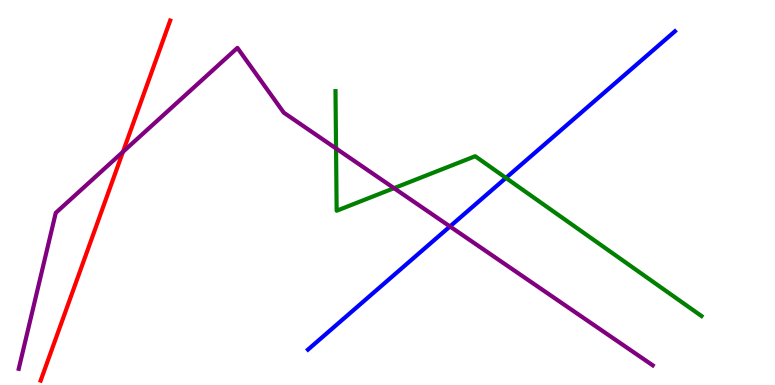[{'lines': ['blue', 'red'], 'intersections': []}, {'lines': ['green', 'red'], 'intersections': []}, {'lines': ['purple', 'red'], 'intersections': [{'x': 1.59, 'y': 6.06}]}, {'lines': ['blue', 'green'], 'intersections': [{'x': 6.53, 'y': 5.38}]}, {'lines': ['blue', 'purple'], 'intersections': [{'x': 5.81, 'y': 4.12}]}, {'lines': ['green', 'purple'], 'intersections': [{'x': 4.34, 'y': 6.14}, {'x': 5.08, 'y': 5.11}]}]